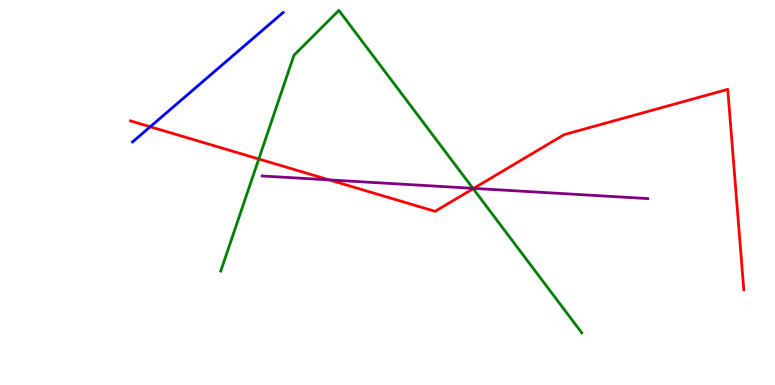[{'lines': ['blue', 'red'], 'intersections': [{'x': 1.94, 'y': 6.71}]}, {'lines': ['green', 'red'], 'intersections': [{'x': 3.34, 'y': 5.87}, {'x': 6.11, 'y': 5.1}]}, {'lines': ['purple', 'red'], 'intersections': [{'x': 4.25, 'y': 5.33}, {'x': 6.11, 'y': 5.11}]}, {'lines': ['blue', 'green'], 'intersections': []}, {'lines': ['blue', 'purple'], 'intersections': []}, {'lines': ['green', 'purple'], 'intersections': [{'x': 6.1, 'y': 5.11}]}]